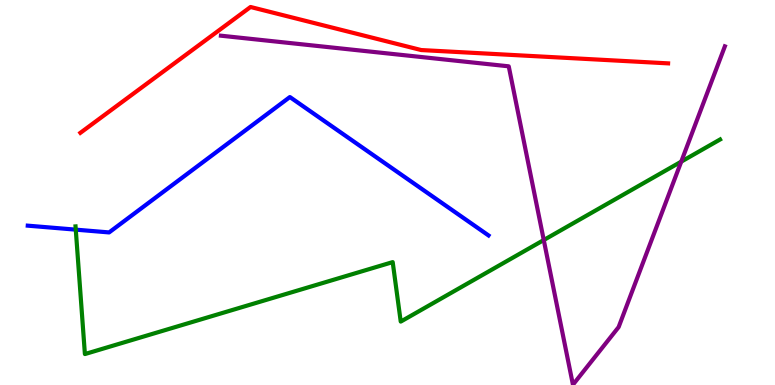[{'lines': ['blue', 'red'], 'intersections': []}, {'lines': ['green', 'red'], 'intersections': []}, {'lines': ['purple', 'red'], 'intersections': []}, {'lines': ['blue', 'green'], 'intersections': [{'x': 0.978, 'y': 4.04}]}, {'lines': ['blue', 'purple'], 'intersections': []}, {'lines': ['green', 'purple'], 'intersections': [{'x': 7.02, 'y': 3.77}, {'x': 8.79, 'y': 5.8}]}]